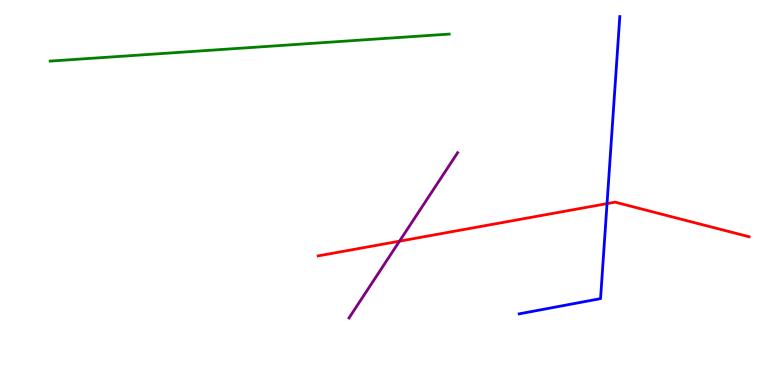[{'lines': ['blue', 'red'], 'intersections': [{'x': 7.83, 'y': 4.71}]}, {'lines': ['green', 'red'], 'intersections': []}, {'lines': ['purple', 'red'], 'intersections': [{'x': 5.15, 'y': 3.74}]}, {'lines': ['blue', 'green'], 'intersections': []}, {'lines': ['blue', 'purple'], 'intersections': []}, {'lines': ['green', 'purple'], 'intersections': []}]